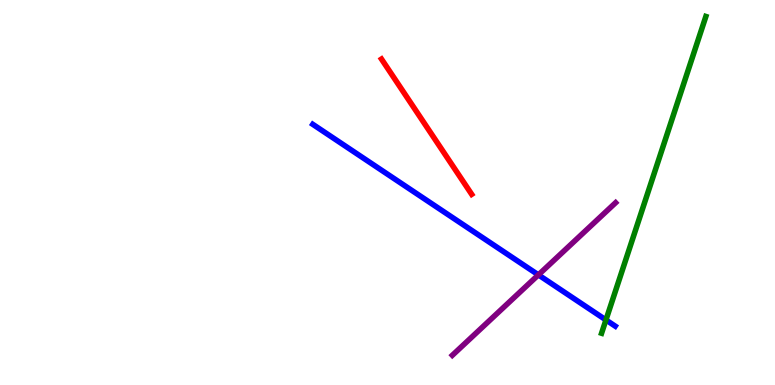[{'lines': ['blue', 'red'], 'intersections': []}, {'lines': ['green', 'red'], 'intersections': []}, {'lines': ['purple', 'red'], 'intersections': []}, {'lines': ['blue', 'green'], 'intersections': [{'x': 7.82, 'y': 1.69}]}, {'lines': ['blue', 'purple'], 'intersections': [{'x': 6.95, 'y': 2.86}]}, {'lines': ['green', 'purple'], 'intersections': []}]